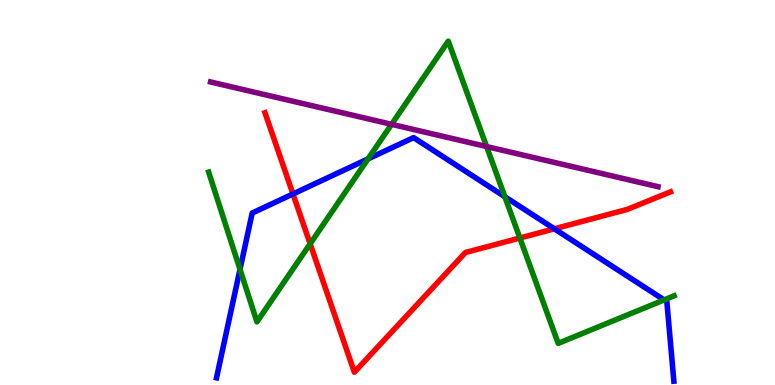[{'lines': ['blue', 'red'], 'intersections': [{'x': 3.78, 'y': 4.96}, {'x': 7.15, 'y': 4.06}]}, {'lines': ['green', 'red'], 'intersections': [{'x': 4.0, 'y': 3.67}, {'x': 6.71, 'y': 3.82}]}, {'lines': ['purple', 'red'], 'intersections': []}, {'lines': ['blue', 'green'], 'intersections': [{'x': 3.1, 'y': 3.0}, {'x': 4.75, 'y': 5.87}, {'x': 6.51, 'y': 4.89}, {'x': 8.57, 'y': 2.21}]}, {'lines': ['blue', 'purple'], 'intersections': []}, {'lines': ['green', 'purple'], 'intersections': [{'x': 5.05, 'y': 6.77}, {'x': 6.28, 'y': 6.19}]}]